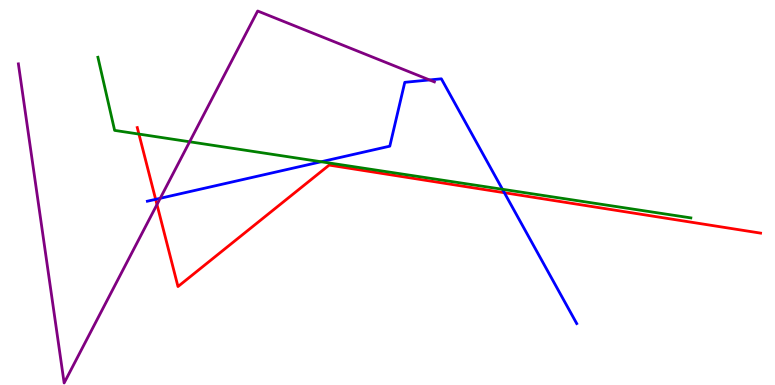[{'lines': ['blue', 'red'], 'intersections': [{'x': 2.01, 'y': 4.82}, {'x': 6.51, 'y': 4.99}]}, {'lines': ['green', 'red'], 'intersections': [{'x': 1.79, 'y': 6.52}]}, {'lines': ['purple', 'red'], 'intersections': [{'x': 2.03, 'y': 4.69}]}, {'lines': ['blue', 'green'], 'intersections': [{'x': 4.14, 'y': 5.8}, {'x': 6.48, 'y': 5.08}]}, {'lines': ['blue', 'purple'], 'intersections': [{'x': 2.07, 'y': 4.85}, {'x': 5.54, 'y': 7.92}]}, {'lines': ['green', 'purple'], 'intersections': [{'x': 2.45, 'y': 6.32}]}]